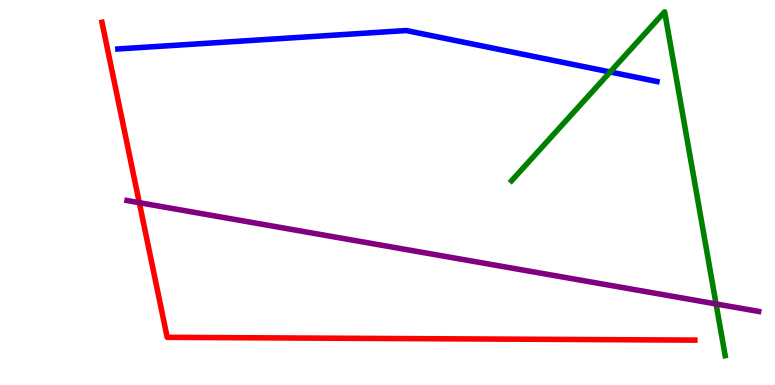[{'lines': ['blue', 'red'], 'intersections': []}, {'lines': ['green', 'red'], 'intersections': []}, {'lines': ['purple', 'red'], 'intersections': [{'x': 1.8, 'y': 4.74}]}, {'lines': ['blue', 'green'], 'intersections': [{'x': 7.87, 'y': 8.13}]}, {'lines': ['blue', 'purple'], 'intersections': []}, {'lines': ['green', 'purple'], 'intersections': [{'x': 9.24, 'y': 2.11}]}]